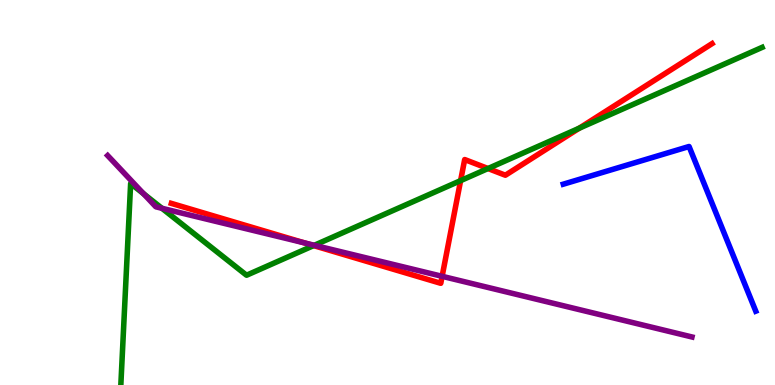[{'lines': ['blue', 'red'], 'intersections': []}, {'lines': ['green', 'red'], 'intersections': [{'x': 4.05, 'y': 3.62}, {'x': 5.94, 'y': 5.31}, {'x': 6.3, 'y': 5.62}, {'x': 7.47, 'y': 6.67}]}, {'lines': ['purple', 'red'], 'intersections': [{'x': 3.93, 'y': 3.69}, {'x': 5.7, 'y': 2.82}]}, {'lines': ['blue', 'green'], 'intersections': []}, {'lines': ['blue', 'purple'], 'intersections': []}, {'lines': ['green', 'purple'], 'intersections': [{'x': 1.85, 'y': 4.97}, {'x': 2.09, 'y': 4.59}, {'x': 4.06, 'y': 3.63}]}]